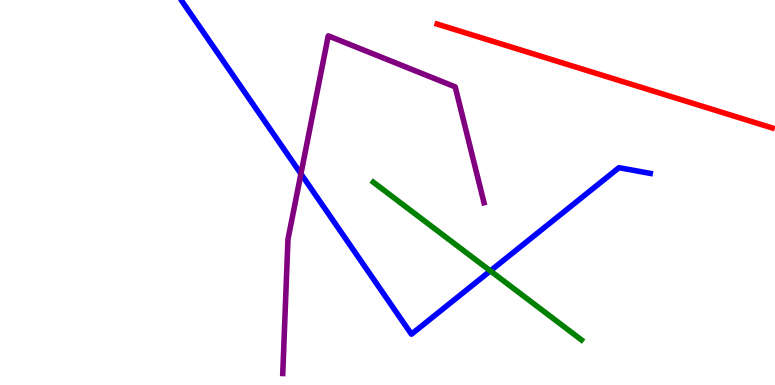[{'lines': ['blue', 'red'], 'intersections': []}, {'lines': ['green', 'red'], 'intersections': []}, {'lines': ['purple', 'red'], 'intersections': []}, {'lines': ['blue', 'green'], 'intersections': [{'x': 6.33, 'y': 2.96}]}, {'lines': ['blue', 'purple'], 'intersections': [{'x': 3.88, 'y': 5.49}]}, {'lines': ['green', 'purple'], 'intersections': []}]